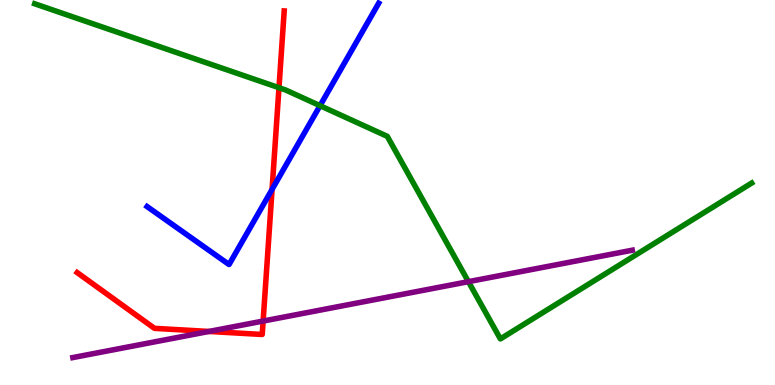[{'lines': ['blue', 'red'], 'intersections': [{'x': 3.51, 'y': 5.08}]}, {'lines': ['green', 'red'], 'intersections': [{'x': 3.6, 'y': 7.72}]}, {'lines': ['purple', 'red'], 'intersections': [{'x': 2.7, 'y': 1.39}, {'x': 3.4, 'y': 1.66}]}, {'lines': ['blue', 'green'], 'intersections': [{'x': 4.13, 'y': 7.26}]}, {'lines': ['blue', 'purple'], 'intersections': []}, {'lines': ['green', 'purple'], 'intersections': [{'x': 6.04, 'y': 2.68}]}]